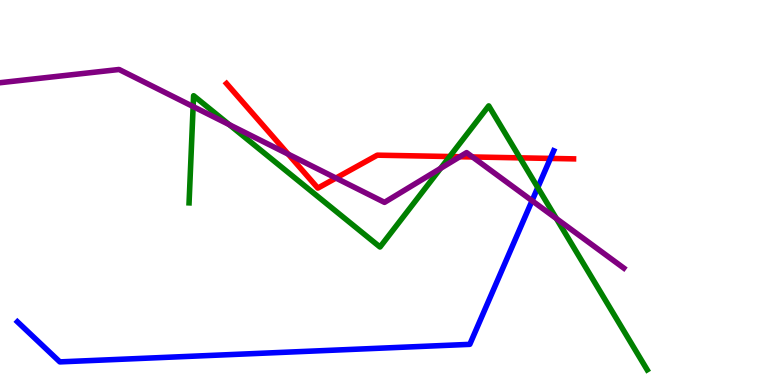[{'lines': ['blue', 'red'], 'intersections': [{'x': 7.1, 'y': 5.89}]}, {'lines': ['green', 'red'], 'intersections': [{'x': 5.8, 'y': 5.93}, {'x': 6.71, 'y': 5.9}]}, {'lines': ['purple', 'red'], 'intersections': [{'x': 3.72, 'y': 6.0}, {'x': 4.33, 'y': 5.38}, {'x': 5.93, 'y': 5.93}, {'x': 6.1, 'y': 5.92}]}, {'lines': ['blue', 'green'], 'intersections': [{'x': 6.94, 'y': 5.13}]}, {'lines': ['blue', 'purple'], 'intersections': [{'x': 6.87, 'y': 4.79}]}, {'lines': ['green', 'purple'], 'intersections': [{'x': 2.49, 'y': 7.23}, {'x': 2.96, 'y': 6.76}, {'x': 5.68, 'y': 5.63}, {'x': 7.18, 'y': 4.32}]}]